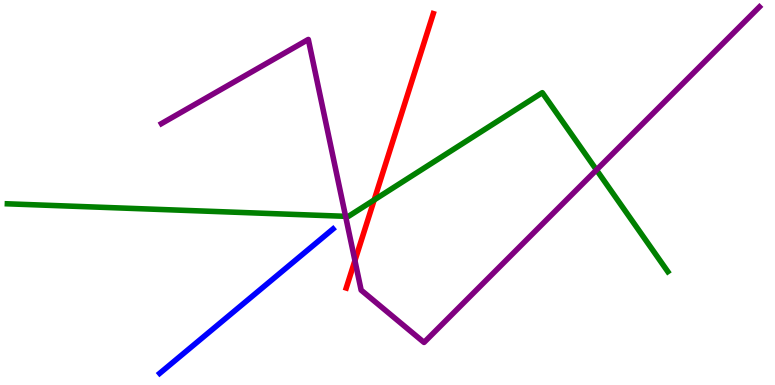[{'lines': ['blue', 'red'], 'intersections': []}, {'lines': ['green', 'red'], 'intersections': [{'x': 4.83, 'y': 4.81}]}, {'lines': ['purple', 'red'], 'intersections': [{'x': 4.58, 'y': 3.23}]}, {'lines': ['blue', 'green'], 'intersections': []}, {'lines': ['blue', 'purple'], 'intersections': []}, {'lines': ['green', 'purple'], 'intersections': [{'x': 4.46, 'y': 4.38}, {'x': 7.7, 'y': 5.59}]}]